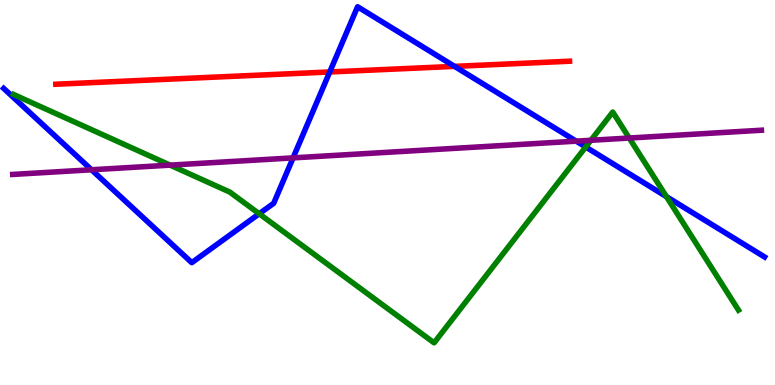[{'lines': ['blue', 'red'], 'intersections': [{'x': 4.25, 'y': 8.13}, {'x': 5.87, 'y': 8.28}]}, {'lines': ['green', 'red'], 'intersections': []}, {'lines': ['purple', 'red'], 'intersections': []}, {'lines': ['blue', 'green'], 'intersections': [{'x': 3.34, 'y': 4.45}, {'x': 7.56, 'y': 6.18}, {'x': 8.6, 'y': 4.89}]}, {'lines': ['blue', 'purple'], 'intersections': [{'x': 1.18, 'y': 5.59}, {'x': 3.78, 'y': 5.9}, {'x': 7.43, 'y': 6.33}]}, {'lines': ['green', 'purple'], 'intersections': [{'x': 2.2, 'y': 5.71}, {'x': 7.62, 'y': 6.36}, {'x': 8.12, 'y': 6.41}]}]